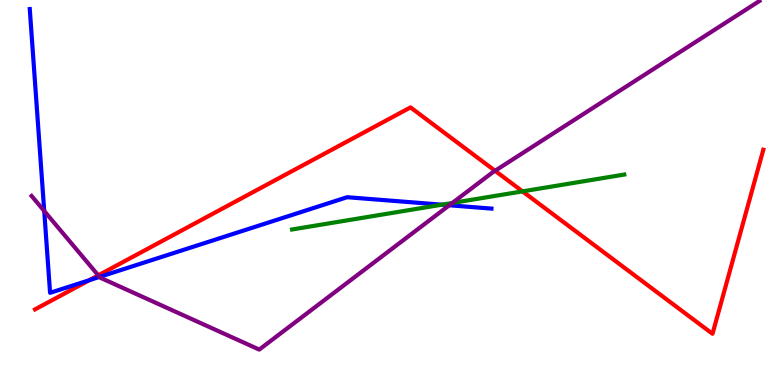[{'lines': ['blue', 'red'], 'intersections': [{'x': 1.15, 'y': 2.72}]}, {'lines': ['green', 'red'], 'intersections': [{'x': 6.74, 'y': 5.03}]}, {'lines': ['purple', 'red'], 'intersections': [{'x': 1.27, 'y': 2.85}, {'x': 6.39, 'y': 5.56}]}, {'lines': ['blue', 'green'], 'intersections': [{'x': 5.7, 'y': 4.68}]}, {'lines': ['blue', 'purple'], 'intersections': [{'x': 0.571, 'y': 4.52}, {'x': 1.28, 'y': 2.81}, {'x': 5.8, 'y': 4.67}]}, {'lines': ['green', 'purple'], 'intersections': [{'x': 5.84, 'y': 4.73}]}]